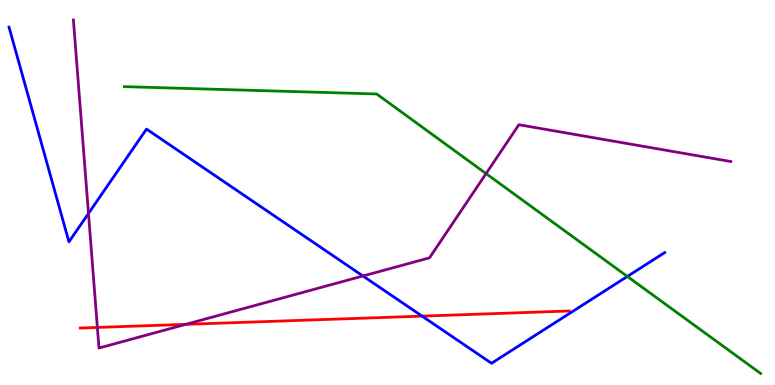[{'lines': ['blue', 'red'], 'intersections': [{'x': 5.45, 'y': 1.79}]}, {'lines': ['green', 'red'], 'intersections': []}, {'lines': ['purple', 'red'], 'intersections': [{'x': 1.26, 'y': 1.5}, {'x': 2.4, 'y': 1.58}]}, {'lines': ['blue', 'green'], 'intersections': [{'x': 8.09, 'y': 2.82}]}, {'lines': ['blue', 'purple'], 'intersections': [{'x': 1.14, 'y': 4.46}, {'x': 4.68, 'y': 2.83}]}, {'lines': ['green', 'purple'], 'intersections': [{'x': 6.27, 'y': 5.49}]}]